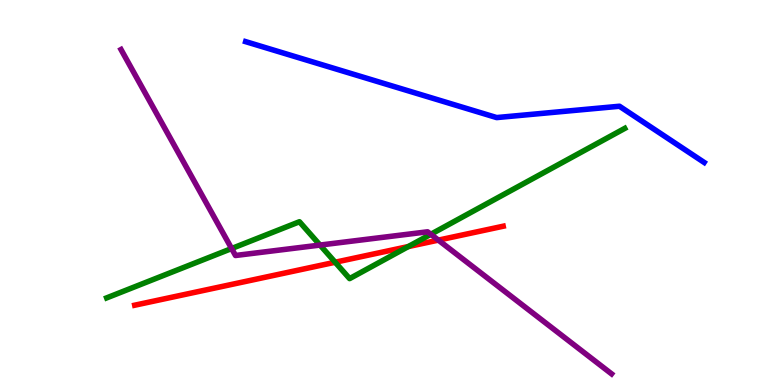[{'lines': ['blue', 'red'], 'intersections': []}, {'lines': ['green', 'red'], 'intersections': [{'x': 4.32, 'y': 3.19}, {'x': 5.27, 'y': 3.6}]}, {'lines': ['purple', 'red'], 'intersections': [{'x': 5.66, 'y': 3.76}]}, {'lines': ['blue', 'green'], 'intersections': []}, {'lines': ['blue', 'purple'], 'intersections': []}, {'lines': ['green', 'purple'], 'intersections': [{'x': 2.99, 'y': 3.54}, {'x': 4.13, 'y': 3.63}, {'x': 5.56, 'y': 3.91}]}]